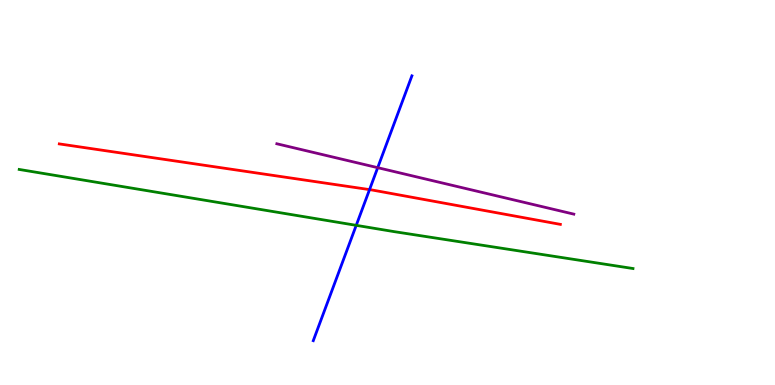[{'lines': ['blue', 'red'], 'intersections': [{'x': 4.77, 'y': 5.08}]}, {'lines': ['green', 'red'], 'intersections': []}, {'lines': ['purple', 'red'], 'intersections': []}, {'lines': ['blue', 'green'], 'intersections': [{'x': 4.6, 'y': 4.15}]}, {'lines': ['blue', 'purple'], 'intersections': [{'x': 4.87, 'y': 5.64}]}, {'lines': ['green', 'purple'], 'intersections': []}]